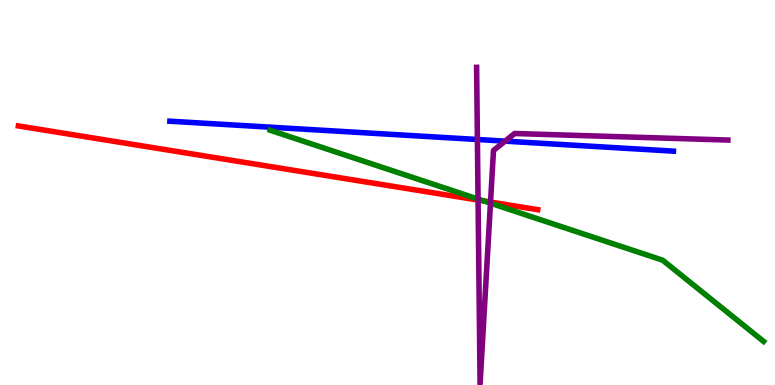[{'lines': ['blue', 'red'], 'intersections': []}, {'lines': ['green', 'red'], 'intersections': [{'x': 6.24, 'y': 4.78}]}, {'lines': ['purple', 'red'], 'intersections': [{'x': 6.17, 'y': 4.8}, {'x': 6.33, 'y': 4.75}]}, {'lines': ['blue', 'green'], 'intersections': []}, {'lines': ['blue', 'purple'], 'intersections': [{'x': 6.16, 'y': 6.38}, {'x': 6.52, 'y': 6.33}]}, {'lines': ['green', 'purple'], 'intersections': [{'x': 6.17, 'y': 4.83}, {'x': 6.33, 'y': 4.72}]}]